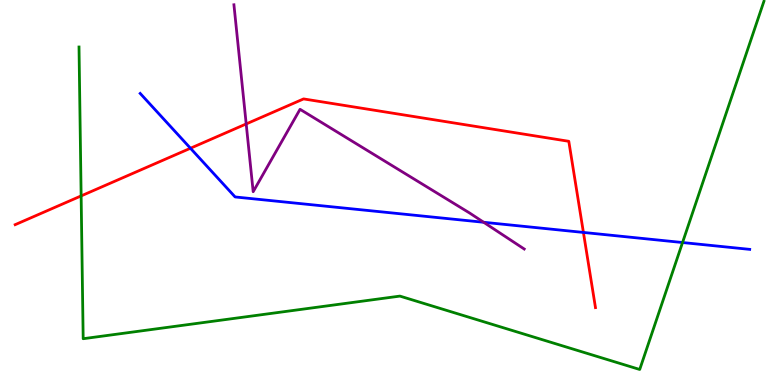[{'lines': ['blue', 'red'], 'intersections': [{'x': 2.46, 'y': 6.15}, {'x': 7.53, 'y': 3.96}]}, {'lines': ['green', 'red'], 'intersections': [{'x': 1.05, 'y': 4.91}]}, {'lines': ['purple', 'red'], 'intersections': [{'x': 3.18, 'y': 6.78}]}, {'lines': ['blue', 'green'], 'intersections': [{'x': 8.81, 'y': 3.7}]}, {'lines': ['blue', 'purple'], 'intersections': [{'x': 6.24, 'y': 4.23}]}, {'lines': ['green', 'purple'], 'intersections': []}]